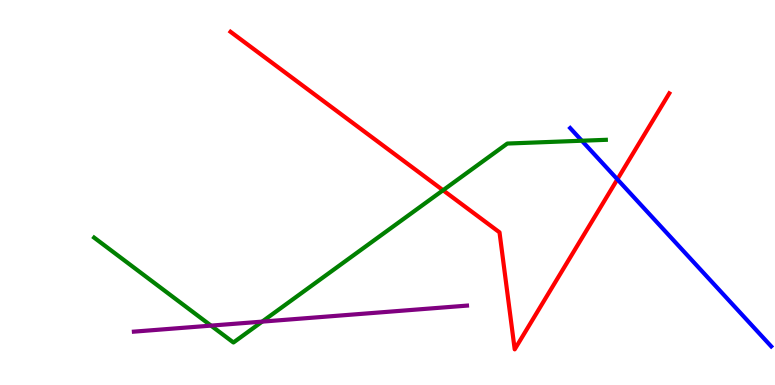[{'lines': ['blue', 'red'], 'intersections': [{'x': 7.97, 'y': 5.34}]}, {'lines': ['green', 'red'], 'intersections': [{'x': 5.72, 'y': 5.06}]}, {'lines': ['purple', 'red'], 'intersections': []}, {'lines': ['blue', 'green'], 'intersections': [{'x': 7.51, 'y': 6.34}]}, {'lines': ['blue', 'purple'], 'intersections': []}, {'lines': ['green', 'purple'], 'intersections': [{'x': 2.72, 'y': 1.54}, {'x': 3.38, 'y': 1.65}]}]